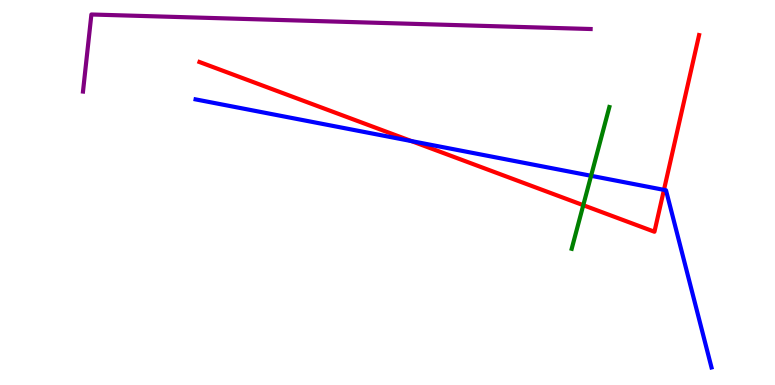[{'lines': ['blue', 'red'], 'intersections': [{'x': 5.31, 'y': 6.34}, {'x': 8.57, 'y': 5.07}]}, {'lines': ['green', 'red'], 'intersections': [{'x': 7.53, 'y': 4.67}]}, {'lines': ['purple', 'red'], 'intersections': []}, {'lines': ['blue', 'green'], 'intersections': [{'x': 7.63, 'y': 5.43}]}, {'lines': ['blue', 'purple'], 'intersections': []}, {'lines': ['green', 'purple'], 'intersections': []}]